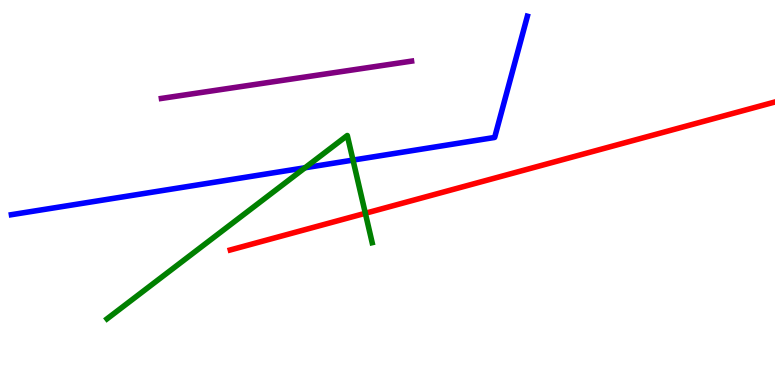[{'lines': ['blue', 'red'], 'intersections': []}, {'lines': ['green', 'red'], 'intersections': [{'x': 4.71, 'y': 4.46}]}, {'lines': ['purple', 'red'], 'intersections': []}, {'lines': ['blue', 'green'], 'intersections': [{'x': 3.94, 'y': 5.64}, {'x': 4.55, 'y': 5.84}]}, {'lines': ['blue', 'purple'], 'intersections': []}, {'lines': ['green', 'purple'], 'intersections': []}]